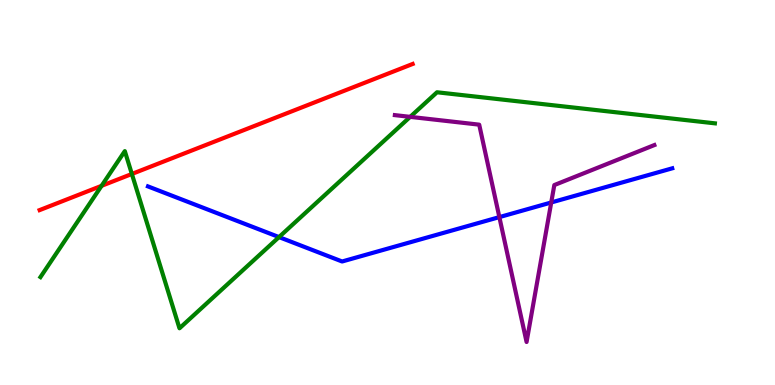[{'lines': ['blue', 'red'], 'intersections': []}, {'lines': ['green', 'red'], 'intersections': [{'x': 1.31, 'y': 5.17}, {'x': 1.7, 'y': 5.48}]}, {'lines': ['purple', 'red'], 'intersections': []}, {'lines': ['blue', 'green'], 'intersections': [{'x': 3.6, 'y': 3.84}]}, {'lines': ['blue', 'purple'], 'intersections': [{'x': 6.44, 'y': 4.36}, {'x': 7.11, 'y': 4.74}]}, {'lines': ['green', 'purple'], 'intersections': [{'x': 5.29, 'y': 6.96}]}]